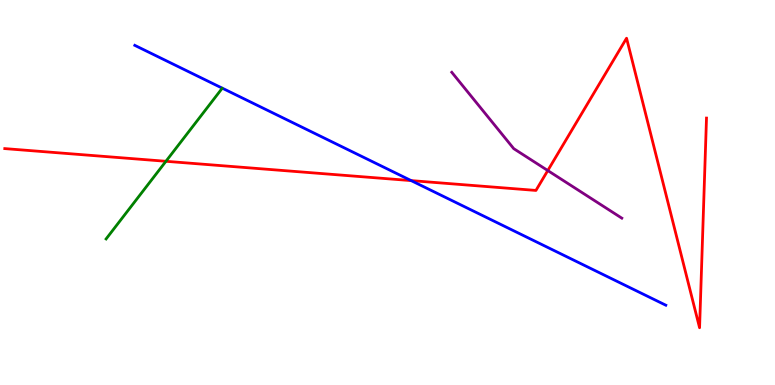[{'lines': ['blue', 'red'], 'intersections': [{'x': 5.31, 'y': 5.31}]}, {'lines': ['green', 'red'], 'intersections': [{'x': 2.14, 'y': 5.81}]}, {'lines': ['purple', 'red'], 'intersections': [{'x': 7.07, 'y': 5.57}]}, {'lines': ['blue', 'green'], 'intersections': []}, {'lines': ['blue', 'purple'], 'intersections': []}, {'lines': ['green', 'purple'], 'intersections': []}]